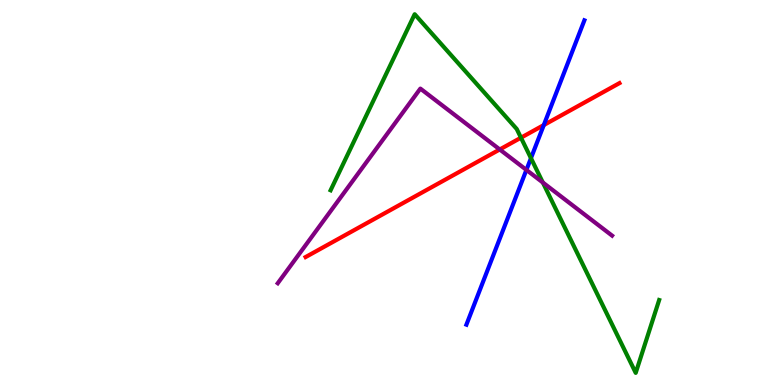[{'lines': ['blue', 'red'], 'intersections': [{'x': 7.02, 'y': 6.75}]}, {'lines': ['green', 'red'], 'intersections': [{'x': 6.72, 'y': 6.42}]}, {'lines': ['purple', 'red'], 'intersections': [{'x': 6.45, 'y': 6.12}]}, {'lines': ['blue', 'green'], 'intersections': [{'x': 6.85, 'y': 5.89}]}, {'lines': ['blue', 'purple'], 'intersections': [{'x': 6.79, 'y': 5.59}]}, {'lines': ['green', 'purple'], 'intersections': [{'x': 7.0, 'y': 5.26}]}]